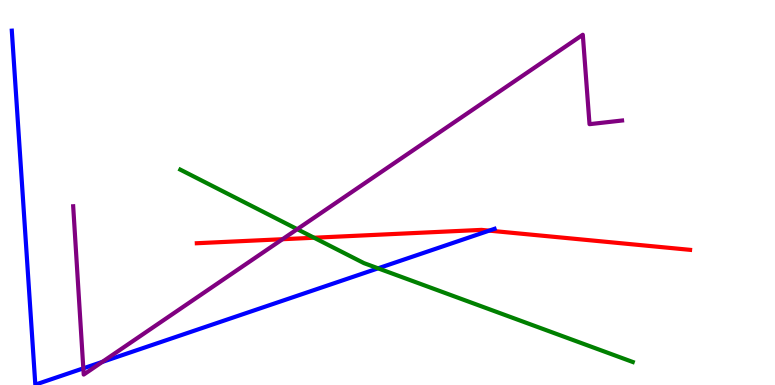[{'lines': ['blue', 'red'], 'intersections': [{'x': 6.31, 'y': 4.01}]}, {'lines': ['green', 'red'], 'intersections': [{'x': 4.05, 'y': 3.83}]}, {'lines': ['purple', 'red'], 'intersections': [{'x': 3.65, 'y': 3.79}]}, {'lines': ['blue', 'green'], 'intersections': [{'x': 4.88, 'y': 3.03}]}, {'lines': ['blue', 'purple'], 'intersections': [{'x': 1.08, 'y': 0.433}, {'x': 1.32, 'y': 0.6}]}, {'lines': ['green', 'purple'], 'intersections': [{'x': 3.84, 'y': 4.05}]}]